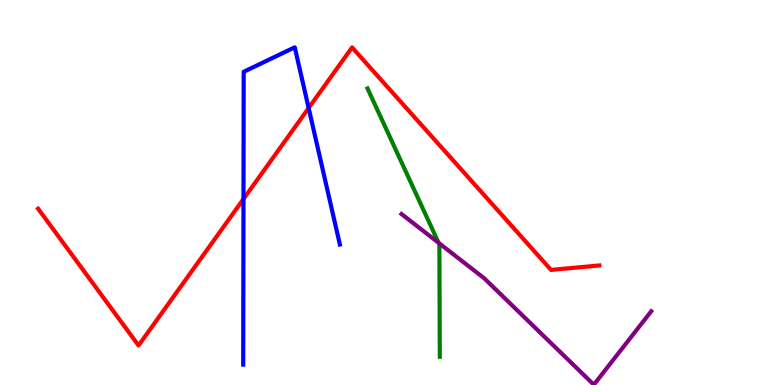[{'lines': ['blue', 'red'], 'intersections': [{'x': 3.14, 'y': 4.83}, {'x': 3.98, 'y': 7.19}]}, {'lines': ['green', 'red'], 'intersections': []}, {'lines': ['purple', 'red'], 'intersections': []}, {'lines': ['blue', 'green'], 'intersections': []}, {'lines': ['blue', 'purple'], 'intersections': []}, {'lines': ['green', 'purple'], 'intersections': [{'x': 5.66, 'y': 3.69}]}]